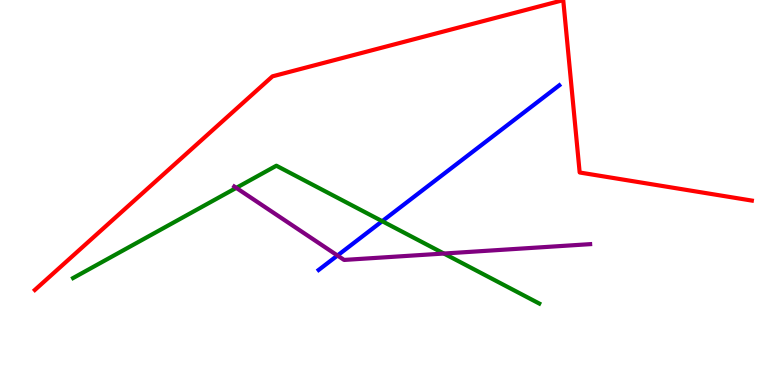[{'lines': ['blue', 'red'], 'intersections': []}, {'lines': ['green', 'red'], 'intersections': []}, {'lines': ['purple', 'red'], 'intersections': []}, {'lines': ['blue', 'green'], 'intersections': [{'x': 4.93, 'y': 4.25}]}, {'lines': ['blue', 'purple'], 'intersections': [{'x': 4.35, 'y': 3.36}]}, {'lines': ['green', 'purple'], 'intersections': [{'x': 3.05, 'y': 5.12}, {'x': 5.73, 'y': 3.41}]}]